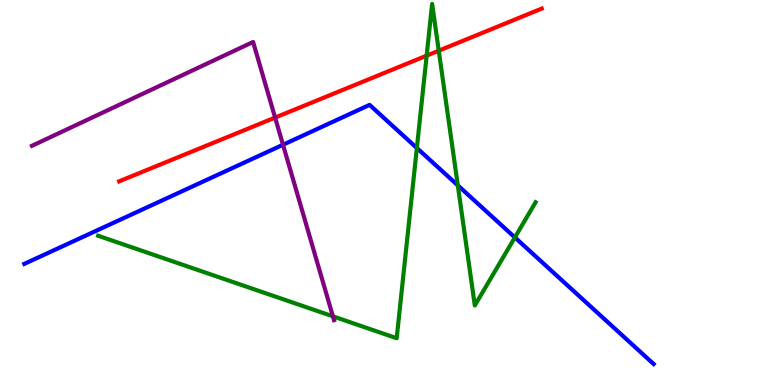[{'lines': ['blue', 'red'], 'intersections': []}, {'lines': ['green', 'red'], 'intersections': [{'x': 5.51, 'y': 8.55}, {'x': 5.66, 'y': 8.68}]}, {'lines': ['purple', 'red'], 'intersections': [{'x': 3.55, 'y': 6.95}]}, {'lines': ['blue', 'green'], 'intersections': [{'x': 5.38, 'y': 6.16}, {'x': 5.91, 'y': 5.19}, {'x': 6.64, 'y': 3.83}]}, {'lines': ['blue', 'purple'], 'intersections': [{'x': 3.65, 'y': 6.24}]}, {'lines': ['green', 'purple'], 'intersections': [{'x': 4.3, 'y': 1.78}]}]